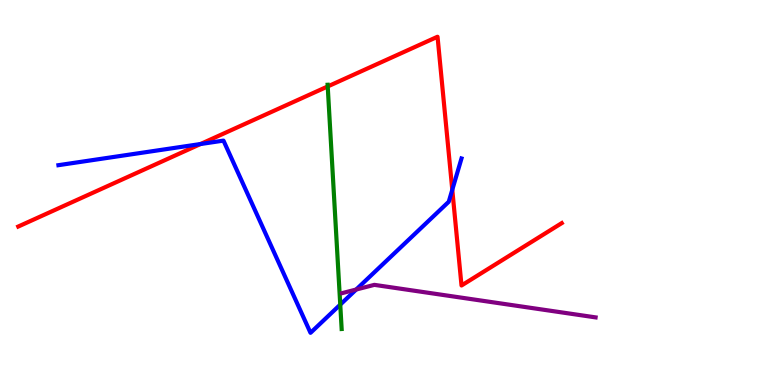[{'lines': ['blue', 'red'], 'intersections': [{'x': 2.59, 'y': 6.26}, {'x': 5.84, 'y': 5.07}]}, {'lines': ['green', 'red'], 'intersections': [{'x': 4.23, 'y': 7.75}]}, {'lines': ['purple', 'red'], 'intersections': []}, {'lines': ['blue', 'green'], 'intersections': [{'x': 4.39, 'y': 2.09}]}, {'lines': ['blue', 'purple'], 'intersections': [{'x': 4.6, 'y': 2.48}]}, {'lines': ['green', 'purple'], 'intersections': []}]